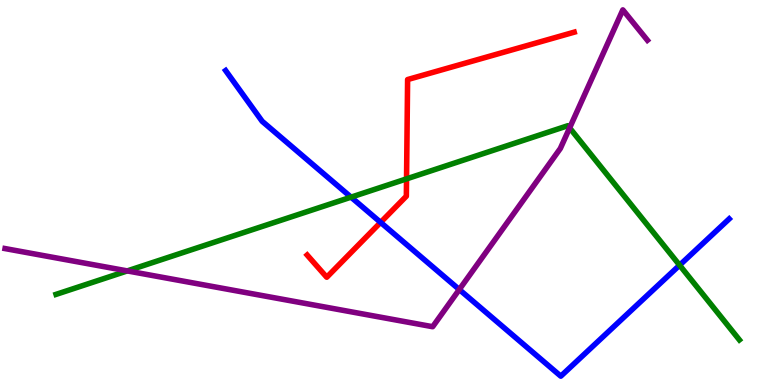[{'lines': ['blue', 'red'], 'intersections': [{'x': 4.91, 'y': 4.22}]}, {'lines': ['green', 'red'], 'intersections': [{'x': 5.25, 'y': 5.35}]}, {'lines': ['purple', 'red'], 'intersections': []}, {'lines': ['blue', 'green'], 'intersections': [{'x': 4.53, 'y': 4.88}, {'x': 8.77, 'y': 3.11}]}, {'lines': ['blue', 'purple'], 'intersections': [{'x': 5.93, 'y': 2.48}]}, {'lines': ['green', 'purple'], 'intersections': [{'x': 1.64, 'y': 2.96}, {'x': 7.35, 'y': 6.68}]}]